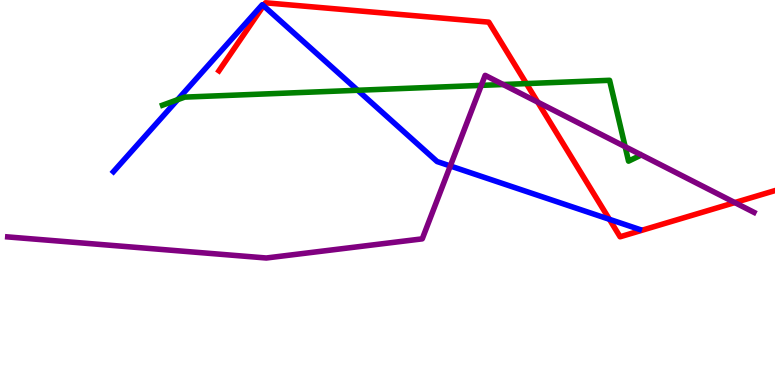[{'lines': ['blue', 'red'], 'intersections': [{'x': 3.4, 'y': 9.85}, {'x': 7.86, 'y': 4.3}]}, {'lines': ['green', 'red'], 'intersections': [{'x': 6.79, 'y': 7.83}]}, {'lines': ['purple', 'red'], 'intersections': [{'x': 6.94, 'y': 7.35}, {'x': 9.48, 'y': 4.74}]}, {'lines': ['blue', 'green'], 'intersections': [{'x': 2.29, 'y': 7.41}, {'x': 4.62, 'y': 7.66}]}, {'lines': ['blue', 'purple'], 'intersections': [{'x': 5.81, 'y': 5.69}]}, {'lines': ['green', 'purple'], 'intersections': [{'x': 6.21, 'y': 7.78}, {'x': 6.49, 'y': 7.8}, {'x': 8.07, 'y': 6.19}]}]